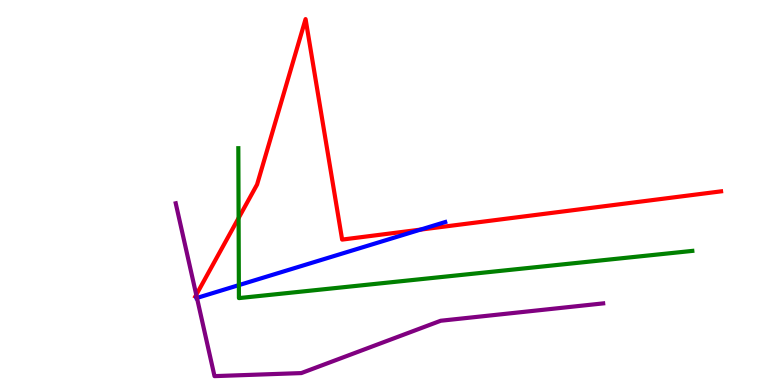[{'lines': ['blue', 'red'], 'intersections': [{'x': 5.43, 'y': 4.04}]}, {'lines': ['green', 'red'], 'intersections': [{'x': 3.08, 'y': 4.34}]}, {'lines': ['purple', 'red'], 'intersections': [{'x': 2.53, 'y': 2.34}]}, {'lines': ['blue', 'green'], 'intersections': [{'x': 3.08, 'y': 2.59}]}, {'lines': ['blue', 'purple'], 'intersections': [{'x': 2.54, 'y': 2.26}]}, {'lines': ['green', 'purple'], 'intersections': []}]